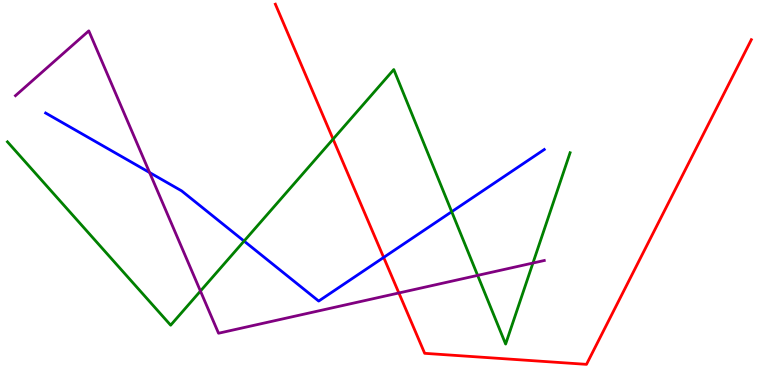[{'lines': ['blue', 'red'], 'intersections': [{'x': 4.95, 'y': 3.31}]}, {'lines': ['green', 'red'], 'intersections': [{'x': 4.3, 'y': 6.39}]}, {'lines': ['purple', 'red'], 'intersections': [{'x': 5.15, 'y': 2.39}]}, {'lines': ['blue', 'green'], 'intersections': [{'x': 3.15, 'y': 3.74}, {'x': 5.83, 'y': 4.5}]}, {'lines': ['blue', 'purple'], 'intersections': [{'x': 1.93, 'y': 5.52}]}, {'lines': ['green', 'purple'], 'intersections': [{'x': 2.59, 'y': 2.44}, {'x': 6.16, 'y': 2.85}, {'x': 6.88, 'y': 3.17}]}]